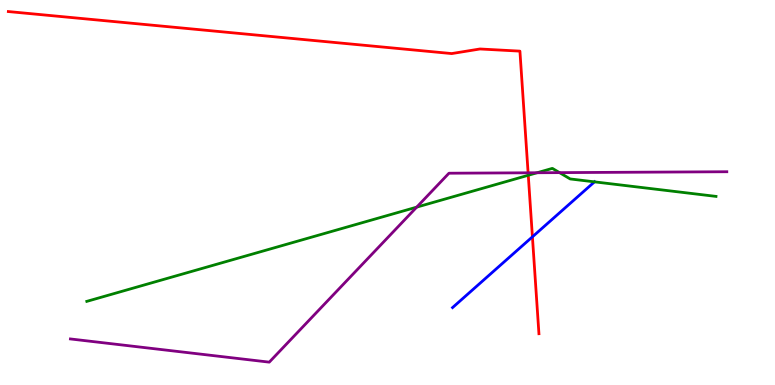[{'lines': ['blue', 'red'], 'intersections': [{'x': 6.87, 'y': 3.85}]}, {'lines': ['green', 'red'], 'intersections': [{'x': 6.82, 'y': 5.45}]}, {'lines': ['purple', 'red'], 'intersections': [{'x': 6.81, 'y': 5.51}]}, {'lines': ['blue', 'green'], 'intersections': [{'x': 7.67, 'y': 5.28}]}, {'lines': ['blue', 'purple'], 'intersections': []}, {'lines': ['green', 'purple'], 'intersections': [{'x': 5.38, 'y': 4.62}, {'x': 6.93, 'y': 5.51}, {'x': 7.22, 'y': 5.52}]}]